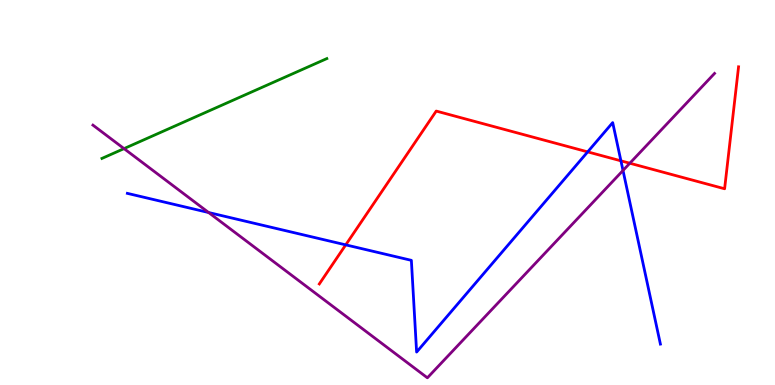[{'lines': ['blue', 'red'], 'intersections': [{'x': 4.46, 'y': 3.64}, {'x': 7.58, 'y': 6.06}, {'x': 8.01, 'y': 5.82}]}, {'lines': ['green', 'red'], 'intersections': []}, {'lines': ['purple', 'red'], 'intersections': [{'x': 8.13, 'y': 5.76}]}, {'lines': ['blue', 'green'], 'intersections': []}, {'lines': ['blue', 'purple'], 'intersections': [{'x': 2.69, 'y': 4.48}, {'x': 8.04, 'y': 5.57}]}, {'lines': ['green', 'purple'], 'intersections': [{'x': 1.6, 'y': 6.14}]}]